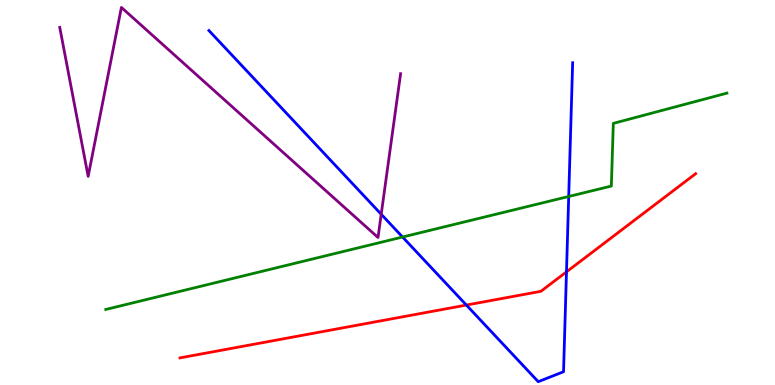[{'lines': ['blue', 'red'], 'intersections': [{'x': 6.02, 'y': 2.08}, {'x': 7.31, 'y': 2.94}]}, {'lines': ['green', 'red'], 'intersections': []}, {'lines': ['purple', 'red'], 'intersections': []}, {'lines': ['blue', 'green'], 'intersections': [{'x': 5.19, 'y': 3.84}, {'x': 7.34, 'y': 4.9}]}, {'lines': ['blue', 'purple'], 'intersections': [{'x': 4.92, 'y': 4.43}]}, {'lines': ['green', 'purple'], 'intersections': []}]